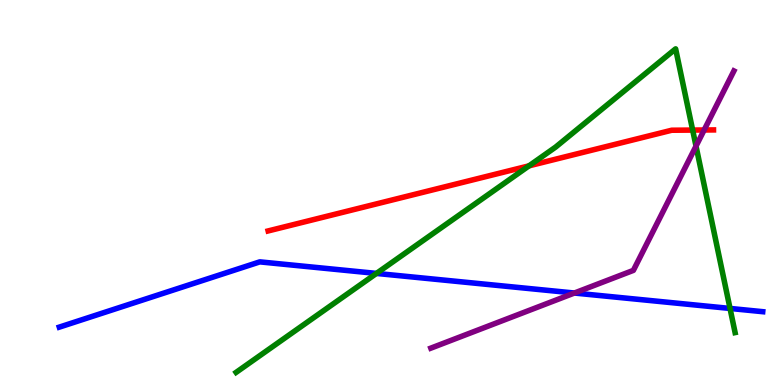[{'lines': ['blue', 'red'], 'intersections': []}, {'lines': ['green', 'red'], 'intersections': [{'x': 6.83, 'y': 5.69}, {'x': 8.94, 'y': 6.62}]}, {'lines': ['purple', 'red'], 'intersections': [{'x': 9.09, 'y': 6.62}]}, {'lines': ['blue', 'green'], 'intersections': [{'x': 4.86, 'y': 2.9}, {'x': 9.42, 'y': 1.99}]}, {'lines': ['blue', 'purple'], 'intersections': [{'x': 7.41, 'y': 2.39}]}, {'lines': ['green', 'purple'], 'intersections': [{'x': 8.98, 'y': 6.2}]}]